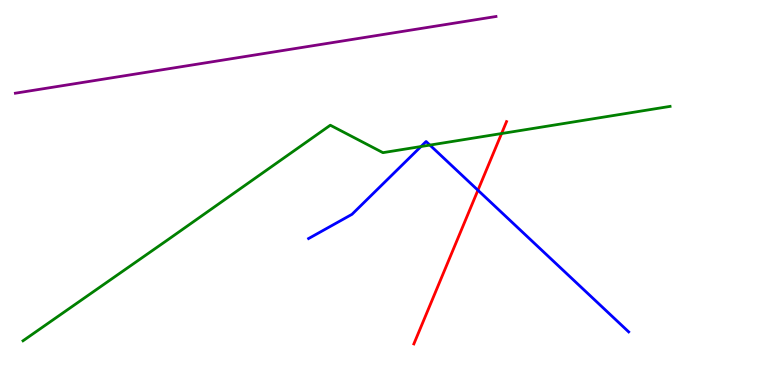[{'lines': ['blue', 'red'], 'intersections': [{'x': 6.17, 'y': 5.06}]}, {'lines': ['green', 'red'], 'intersections': [{'x': 6.47, 'y': 6.53}]}, {'lines': ['purple', 'red'], 'intersections': []}, {'lines': ['blue', 'green'], 'intersections': [{'x': 5.43, 'y': 6.19}, {'x': 5.55, 'y': 6.23}]}, {'lines': ['blue', 'purple'], 'intersections': []}, {'lines': ['green', 'purple'], 'intersections': []}]